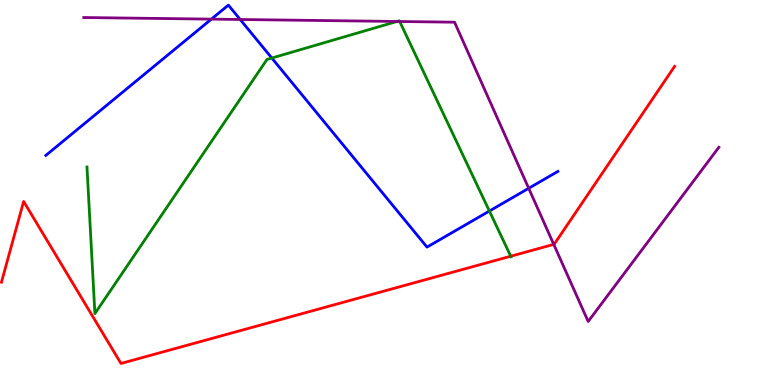[{'lines': ['blue', 'red'], 'intersections': []}, {'lines': ['green', 'red'], 'intersections': [{'x': 6.59, 'y': 3.34}]}, {'lines': ['purple', 'red'], 'intersections': [{'x': 7.15, 'y': 3.65}]}, {'lines': ['blue', 'green'], 'intersections': [{'x': 3.51, 'y': 8.49}, {'x': 6.31, 'y': 4.52}]}, {'lines': ['blue', 'purple'], 'intersections': [{'x': 2.73, 'y': 9.5}, {'x': 3.1, 'y': 9.49}, {'x': 6.82, 'y': 5.11}]}, {'lines': ['green', 'purple'], 'intersections': [{'x': 5.12, 'y': 9.44}, {'x': 5.16, 'y': 9.44}]}]